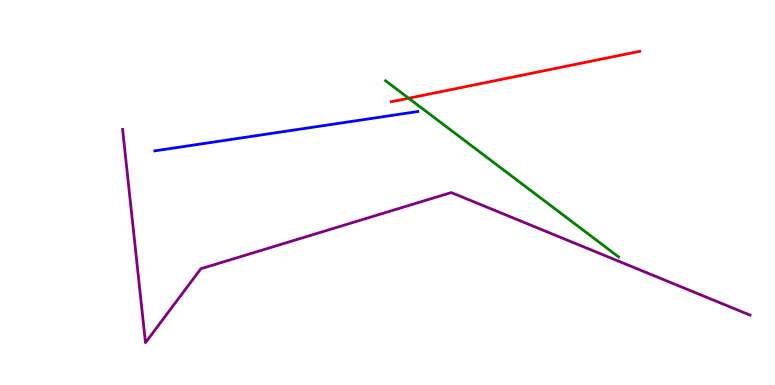[{'lines': ['blue', 'red'], 'intersections': []}, {'lines': ['green', 'red'], 'intersections': [{'x': 5.27, 'y': 7.45}]}, {'lines': ['purple', 'red'], 'intersections': []}, {'lines': ['blue', 'green'], 'intersections': []}, {'lines': ['blue', 'purple'], 'intersections': []}, {'lines': ['green', 'purple'], 'intersections': []}]